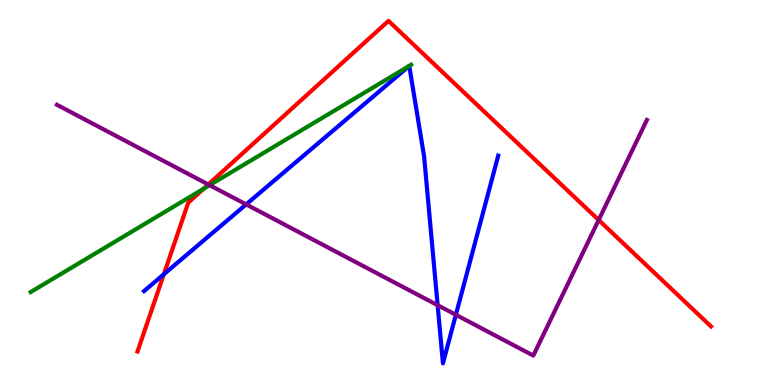[{'lines': ['blue', 'red'], 'intersections': [{'x': 2.11, 'y': 2.88}]}, {'lines': ['green', 'red'], 'intersections': [{'x': 2.63, 'y': 5.1}]}, {'lines': ['purple', 'red'], 'intersections': [{'x': 2.69, 'y': 5.21}, {'x': 7.72, 'y': 4.29}]}, {'lines': ['blue', 'green'], 'intersections': []}, {'lines': ['blue', 'purple'], 'intersections': [{'x': 3.18, 'y': 4.69}, {'x': 5.65, 'y': 2.07}, {'x': 5.88, 'y': 1.82}]}, {'lines': ['green', 'purple'], 'intersections': [{'x': 2.7, 'y': 5.19}]}]